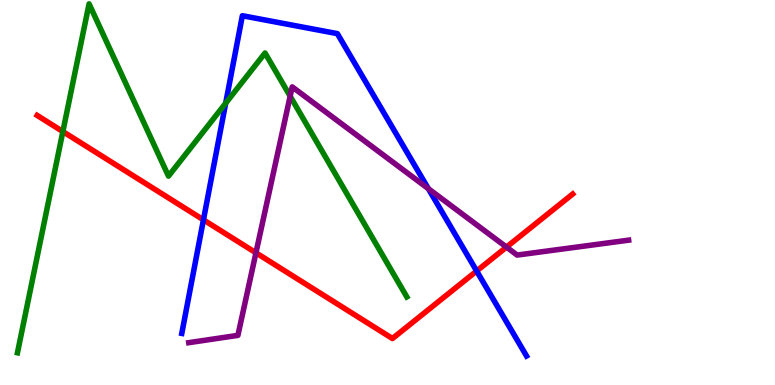[{'lines': ['blue', 'red'], 'intersections': [{'x': 2.63, 'y': 4.29}, {'x': 6.15, 'y': 2.96}]}, {'lines': ['green', 'red'], 'intersections': [{'x': 0.811, 'y': 6.58}]}, {'lines': ['purple', 'red'], 'intersections': [{'x': 3.3, 'y': 3.43}, {'x': 6.54, 'y': 3.58}]}, {'lines': ['blue', 'green'], 'intersections': [{'x': 2.91, 'y': 7.32}]}, {'lines': ['blue', 'purple'], 'intersections': [{'x': 5.53, 'y': 5.1}]}, {'lines': ['green', 'purple'], 'intersections': [{'x': 3.74, 'y': 7.5}]}]